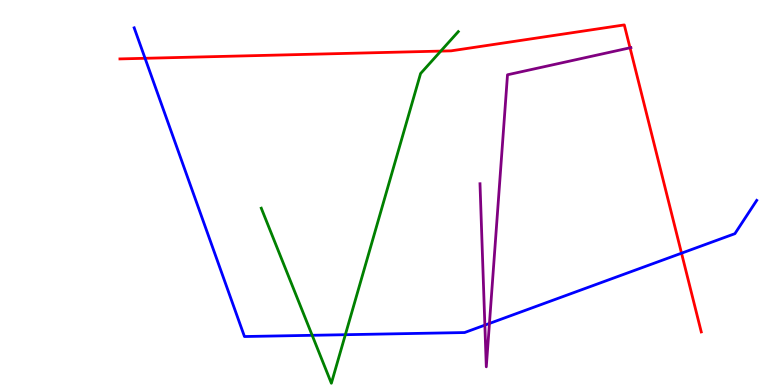[{'lines': ['blue', 'red'], 'intersections': [{'x': 1.87, 'y': 8.49}, {'x': 8.79, 'y': 3.42}]}, {'lines': ['green', 'red'], 'intersections': [{'x': 5.69, 'y': 8.67}]}, {'lines': ['purple', 'red'], 'intersections': [{'x': 8.13, 'y': 8.76}]}, {'lines': ['blue', 'green'], 'intersections': [{'x': 4.03, 'y': 1.29}, {'x': 4.46, 'y': 1.31}]}, {'lines': ['blue', 'purple'], 'intersections': [{'x': 6.26, 'y': 1.56}, {'x': 6.32, 'y': 1.6}]}, {'lines': ['green', 'purple'], 'intersections': []}]